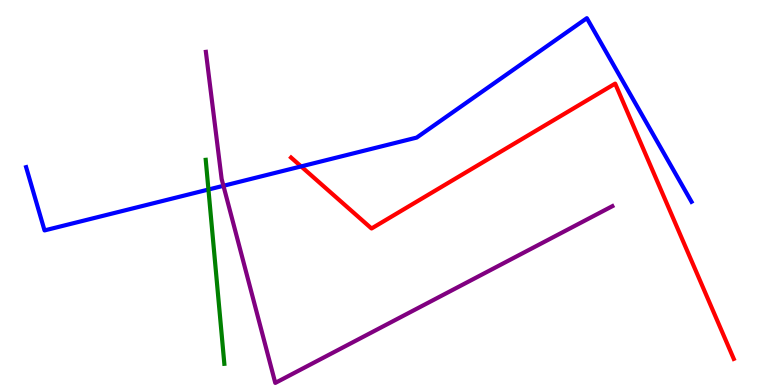[{'lines': ['blue', 'red'], 'intersections': [{'x': 3.89, 'y': 5.68}]}, {'lines': ['green', 'red'], 'intersections': []}, {'lines': ['purple', 'red'], 'intersections': []}, {'lines': ['blue', 'green'], 'intersections': [{'x': 2.69, 'y': 5.08}]}, {'lines': ['blue', 'purple'], 'intersections': [{'x': 2.88, 'y': 5.17}]}, {'lines': ['green', 'purple'], 'intersections': []}]